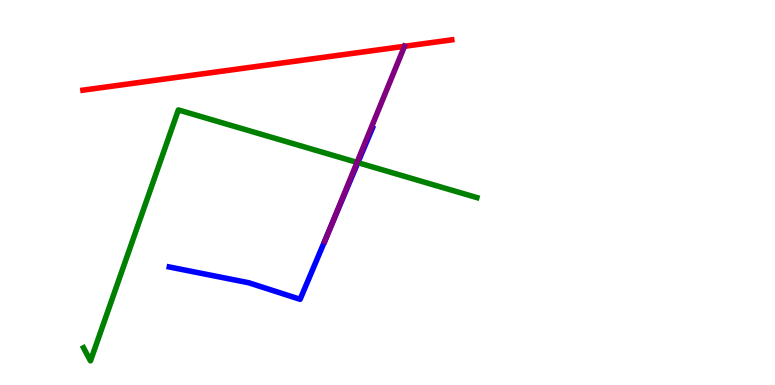[{'lines': ['blue', 'red'], 'intersections': []}, {'lines': ['green', 'red'], 'intersections': []}, {'lines': ['purple', 'red'], 'intersections': [{'x': 5.22, 'y': 8.8}]}, {'lines': ['blue', 'green'], 'intersections': [{'x': 4.62, 'y': 5.78}]}, {'lines': ['blue', 'purple'], 'intersections': [{'x': 4.26, 'y': 4.09}]}, {'lines': ['green', 'purple'], 'intersections': [{'x': 4.61, 'y': 5.78}]}]